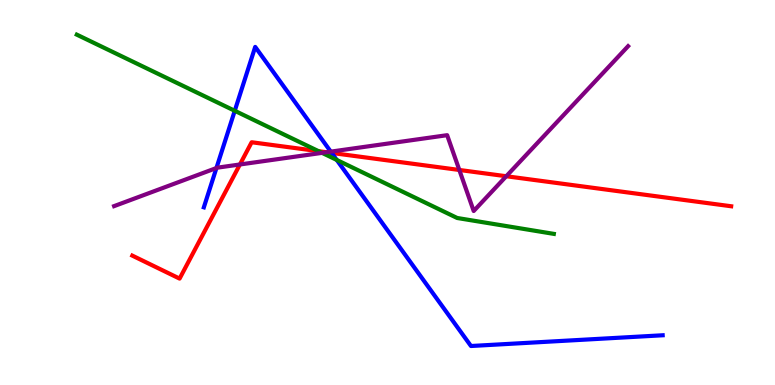[{'lines': ['blue', 'red'], 'intersections': [{'x': 4.28, 'y': 6.03}]}, {'lines': ['green', 'red'], 'intersections': [{'x': 4.11, 'y': 6.07}]}, {'lines': ['purple', 'red'], 'intersections': [{'x': 3.1, 'y': 5.73}, {'x': 4.21, 'y': 6.05}, {'x': 5.93, 'y': 5.59}, {'x': 6.53, 'y': 5.42}]}, {'lines': ['blue', 'green'], 'intersections': [{'x': 3.03, 'y': 7.12}, {'x': 4.35, 'y': 5.85}]}, {'lines': ['blue', 'purple'], 'intersections': [{'x': 2.79, 'y': 5.64}, {'x': 4.27, 'y': 6.06}]}, {'lines': ['green', 'purple'], 'intersections': [{'x': 4.16, 'y': 6.03}]}]